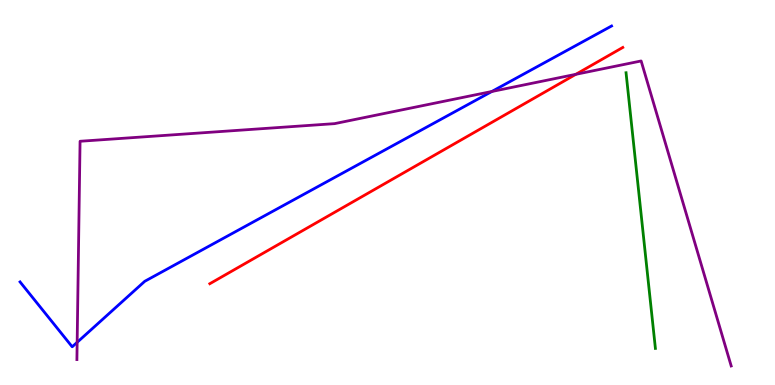[{'lines': ['blue', 'red'], 'intersections': []}, {'lines': ['green', 'red'], 'intersections': []}, {'lines': ['purple', 'red'], 'intersections': [{'x': 7.43, 'y': 8.07}]}, {'lines': ['blue', 'green'], 'intersections': []}, {'lines': ['blue', 'purple'], 'intersections': [{'x': 0.996, 'y': 1.11}, {'x': 6.35, 'y': 7.62}]}, {'lines': ['green', 'purple'], 'intersections': []}]